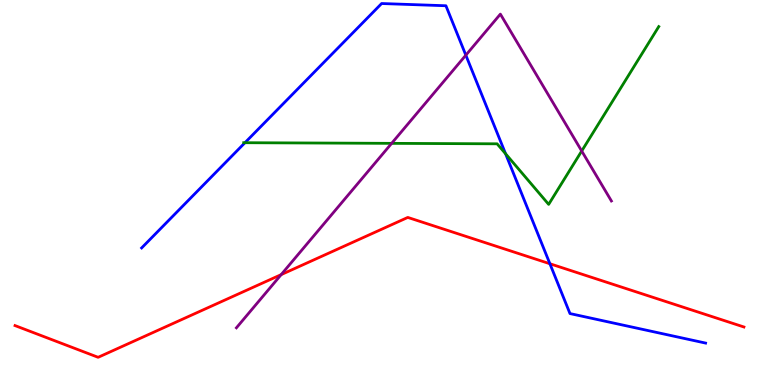[{'lines': ['blue', 'red'], 'intersections': [{'x': 7.1, 'y': 3.15}]}, {'lines': ['green', 'red'], 'intersections': []}, {'lines': ['purple', 'red'], 'intersections': [{'x': 3.63, 'y': 2.87}]}, {'lines': ['blue', 'green'], 'intersections': [{'x': 3.16, 'y': 6.29}, {'x': 6.52, 'y': 6.01}]}, {'lines': ['blue', 'purple'], 'intersections': [{'x': 6.01, 'y': 8.57}]}, {'lines': ['green', 'purple'], 'intersections': [{'x': 5.05, 'y': 6.28}, {'x': 7.51, 'y': 6.08}]}]